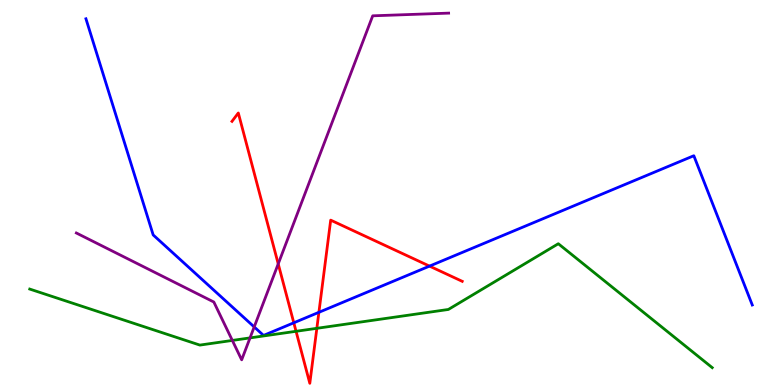[{'lines': ['blue', 'red'], 'intersections': [{'x': 3.79, 'y': 1.62}, {'x': 4.11, 'y': 1.89}, {'x': 5.54, 'y': 3.09}]}, {'lines': ['green', 'red'], 'intersections': [{'x': 3.82, 'y': 1.39}, {'x': 4.09, 'y': 1.47}]}, {'lines': ['purple', 'red'], 'intersections': [{'x': 3.59, 'y': 3.15}]}, {'lines': ['blue', 'green'], 'intersections': []}, {'lines': ['blue', 'purple'], 'intersections': [{'x': 3.28, 'y': 1.51}]}, {'lines': ['green', 'purple'], 'intersections': [{'x': 3.0, 'y': 1.16}, {'x': 3.23, 'y': 1.22}]}]